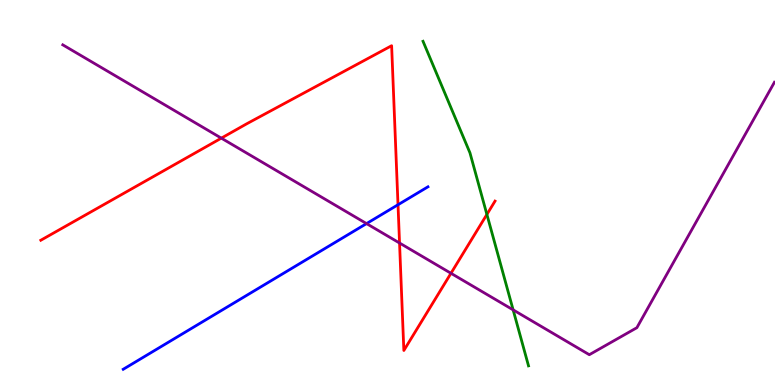[{'lines': ['blue', 'red'], 'intersections': [{'x': 5.14, 'y': 4.68}]}, {'lines': ['green', 'red'], 'intersections': [{'x': 6.28, 'y': 4.43}]}, {'lines': ['purple', 'red'], 'intersections': [{'x': 2.86, 'y': 6.41}, {'x': 5.16, 'y': 3.69}, {'x': 5.82, 'y': 2.9}]}, {'lines': ['blue', 'green'], 'intersections': []}, {'lines': ['blue', 'purple'], 'intersections': [{'x': 4.73, 'y': 4.19}]}, {'lines': ['green', 'purple'], 'intersections': [{'x': 6.62, 'y': 1.95}]}]